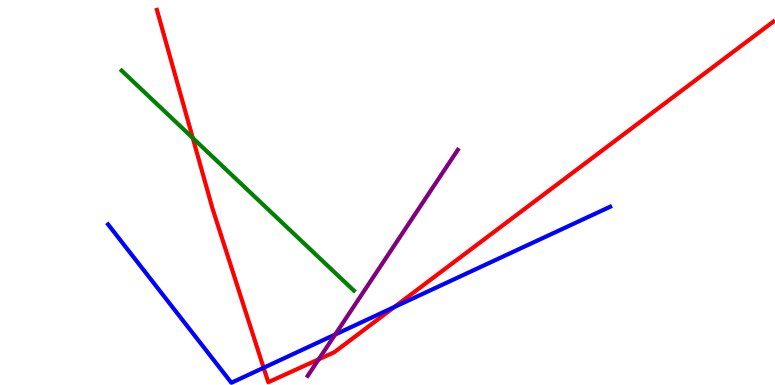[{'lines': ['blue', 'red'], 'intersections': [{'x': 3.4, 'y': 0.447}, {'x': 5.09, 'y': 2.02}]}, {'lines': ['green', 'red'], 'intersections': [{'x': 2.49, 'y': 6.42}]}, {'lines': ['purple', 'red'], 'intersections': [{'x': 4.11, 'y': 0.667}]}, {'lines': ['blue', 'green'], 'intersections': []}, {'lines': ['blue', 'purple'], 'intersections': [{'x': 4.32, 'y': 1.31}]}, {'lines': ['green', 'purple'], 'intersections': []}]